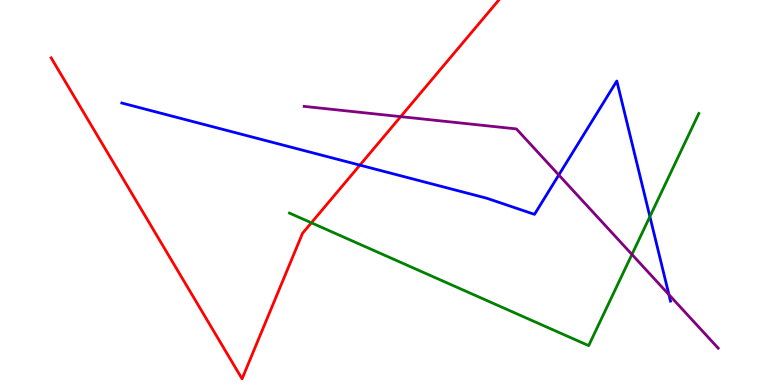[{'lines': ['blue', 'red'], 'intersections': [{'x': 4.64, 'y': 5.71}]}, {'lines': ['green', 'red'], 'intersections': [{'x': 4.02, 'y': 4.21}]}, {'lines': ['purple', 'red'], 'intersections': [{'x': 5.17, 'y': 6.97}]}, {'lines': ['blue', 'green'], 'intersections': [{'x': 8.39, 'y': 4.37}]}, {'lines': ['blue', 'purple'], 'intersections': [{'x': 7.21, 'y': 5.45}, {'x': 8.63, 'y': 2.35}]}, {'lines': ['green', 'purple'], 'intersections': [{'x': 8.15, 'y': 3.39}]}]